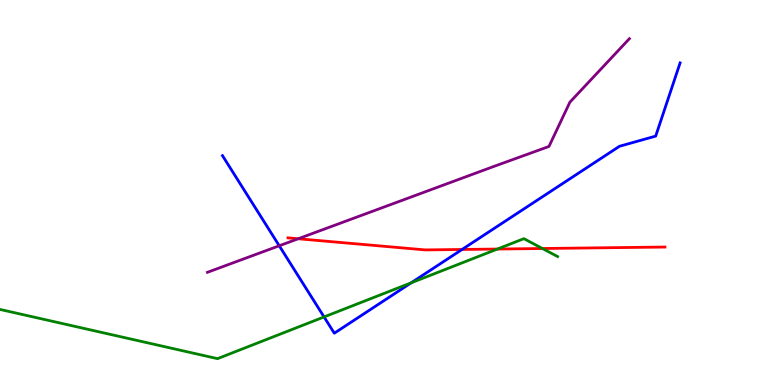[{'lines': ['blue', 'red'], 'intersections': [{'x': 5.96, 'y': 3.52}]}, {'lines': ['green', 'red'], 'intersections': [{'x': 6.42, 'y': 3.53}, {'x': 7.0, 'y': 3.55}]}, {'lines': ['purple', 'red'], 'intersections': [{'x': 3.85, 'y': 3.8}]}, {'lines': ['blue', 'green'], 'intersections': [{'x': 4.18, 'y': 1.77}, {'x': 5.31, 'y': 2.65}]}, {'lines': ['blue', 'purple'], 'intersections': [{'x': 3.6, 'y': 3.62}]}, {'lines': ['green', 'purple'], 'intersections': []}]